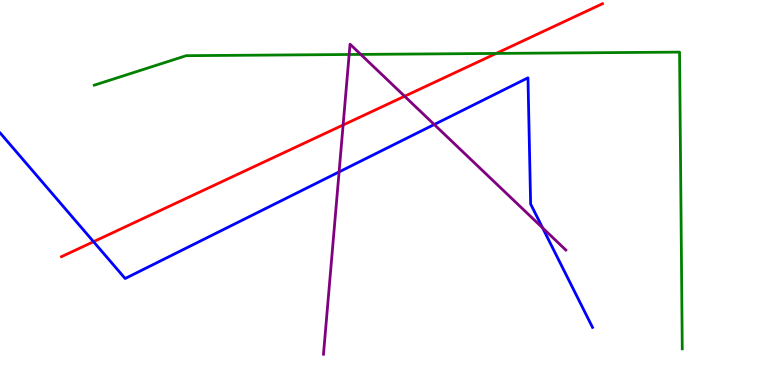[{'lines': ['blue', 'red'], 'intersections': [{'x': 1.21, 'y': 3.72}]}, {'lines': ['green', 'red'], 'intersections': [{'x': 6.4, 'y': 8.61}]}, {'lines': ['purple', 'red'], 'intersections': [{'x': 4.43, 'y': 6.75}, {'x': 5.22, 'y': 7.5}]}, {'lines': ['blue', 'green'], 'intersections': []}, {'lines': ['blue', 'purple'], 'intersections': [{'x': 4.38, 'y': 5.53}, {'x': 5.6, 'y': 6.77}, {'x': 7.0, 'y': 4.08}]}, {'lines': ['green', 'purple'], 'intersections': [{'x': 4.51, 'y': 8.58}, {'x': 4.65, 'y': 8.59}]}]